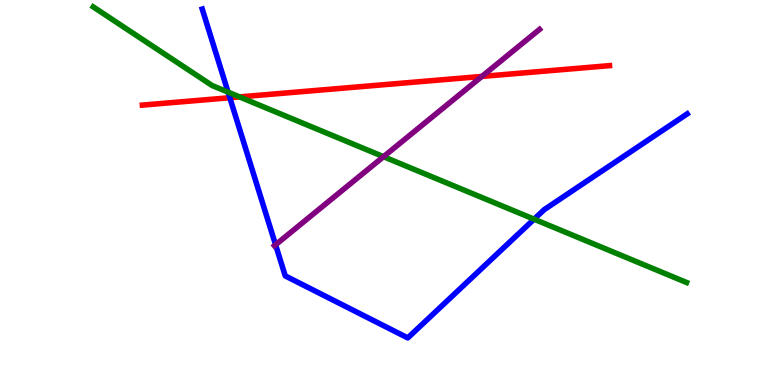[{'lines': ['blue', 'red'], 'intersections': [{'x': 2.97, 'y': 7.46}]}, {'lines': ['green', 'red'], 'intersections': [{'x': 3.09, 'y': 7.48}]}, {'lines': ['purple', 'red'], 'intersections': [{'x': 6.22, 'y': 8.01}]}, {'lines': ['blue', 'green'], 'intersections': [{'x': 2.94, 'y': 7.61}, {'x': 6.89, 'y': 4.31}]}, {'lines': ['blue', 'purple'], 'intersections': [{'x': 3.56, 'y': 3.64}]}, {'lines': ['green', 'purple'], 'intersections': [{'x': 4.95, 'y': 5.93}]}]